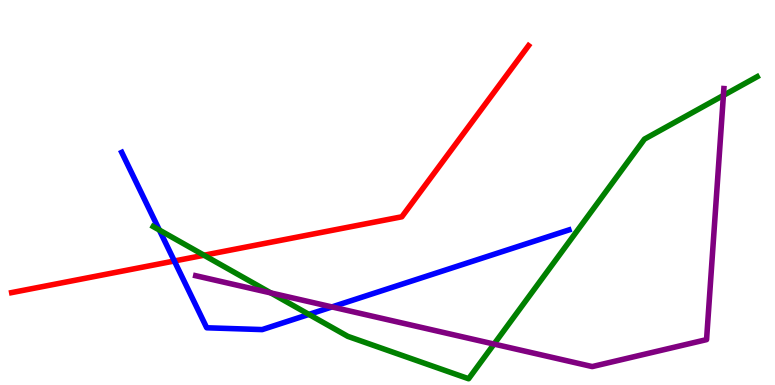[{'lines': ['blue', 'red'], 'intersections': [{'x': 2.25, 'y': 3.22}]}, {'lines': ['green', 'red'], 'intersections': [{'x': 2.63, 'y': 3.37}]}, {'lines': ['purple', 'red'], 'intersections': []}, {'lines': ['blue', 'green'], 'intersections': [{'x': 2.06, 'y': 4.02}, {'x': 3.99, 'y': 1.83}]}, {'lines': ['blue', 'purple'], 'intersections': [{'x': 4.28, 'y': 2.03}]}, {'lines': ['green', 'purple'], 'intersections': [{'x': 3.49, 'y': 2.39}, {'x': 6.37, 'y': 1.06}, {'x': 9.33, 'y': 7.52}]}]